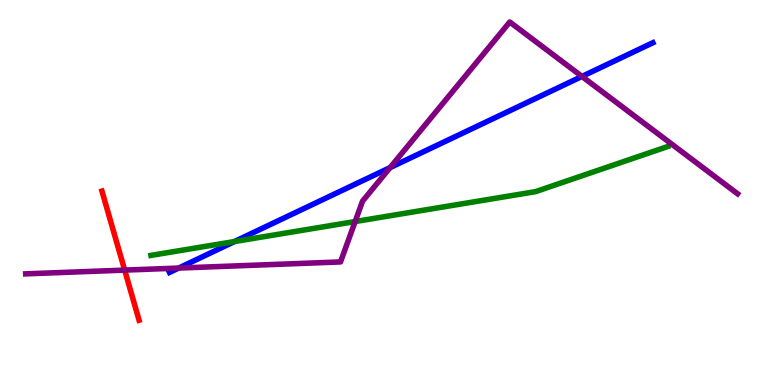[{'lines': ['blue', 'red'], 'intersections': []}, {'lines': ['green', 'red'], 'intersections': []}, {'lines': ['purple', 'red'], 'intersections': [{'x': 1.61, 'y': 2.98}]}, {'lines': ['blue', 'green'], 'intersections': [{'x': 3.03, 'y': 3.73}]}, {'lines': ['blue', 'purple'], 'intersections': [{'x': 2.31, 'y': 3.04}, {'x': 5.03, 'y': 5.65}, {'x': 7.51, 'y': 8.01}]}, {'lines': ['green', 'purple'], 'intersections': [{'x': 4.58, 'y': 4.25}]}]